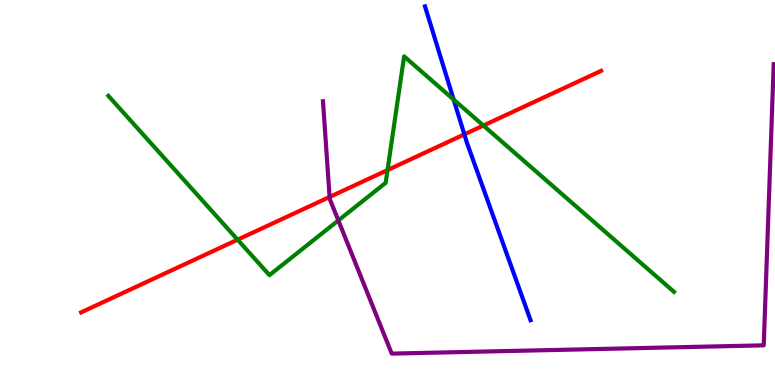[{'lines': ['blue', 'red'], 'intersections': [{'x': 5.99, 'y': 6.51}]}, {'lines': ['green', 'red'], 'intersections': [{'x': 3.07, 'y': 3.77}, {'x': 5.0, 'y': 5.58}, {'x': 6.24, 'y': 6.74}]}, {'lines': ['purple', 'red'], 'intersections': [{'x': 4.25, 'y': 4.88}]}, {'lines': ['blue', 'green'], 'intersections': [{'x': 5.85, 'y': 7.41}]}, {'lines': ['blue', 'purple'], 'intersections': []}, {'lines': ['green', 'purple'], 'intersections': [{'x': 4.37, 'y': 4.27}]}]